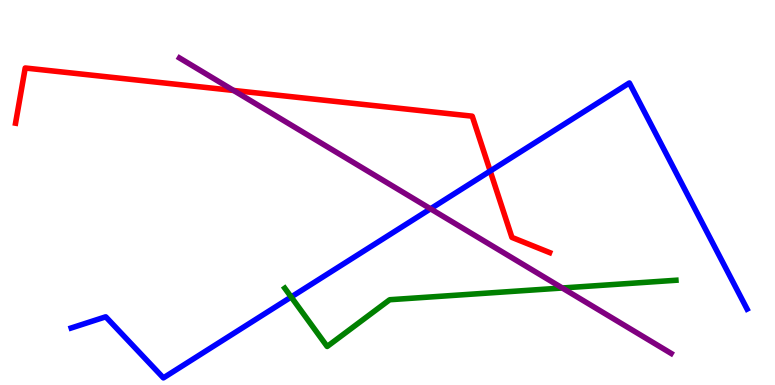[{'lines': ['blue', 'red'], 'intersections': [{'x': 6.33, 'y': 5.56}]}, {'lines': ['green', 'red'], 'intersections': []}, {'lines': ['purple', 'red'], 'intersections': [{'x': 3.01, 'y': 7.65}]}, {'lines': ['blue', 'green'], 'intersections': [{'x': 3.76, 'y': 2.29}]}, {'lines': ['blue', 'purple'], 'intersections': [{'x': 5.56, 'y': 4.58}]}, {'lines': ['green', 'purple'], 'intersections': [{'x': 7.26, 'y': 2.52}]}]